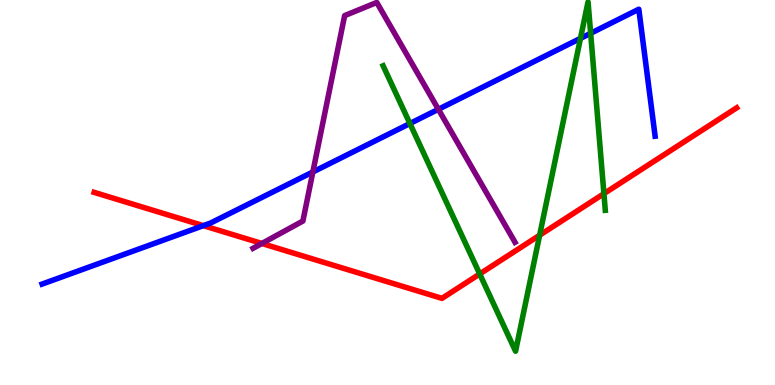[{'lines': ['blue', 'red'], 'intersections': [{'x': 2.62, 'y': 4.14}]}, {'lines': ['green', 'red'], 'intersections': [{'x': 6.19, 'y': 2.88}, {'x': 6.96, 'y': 3.89}, {'x': 7.79, 'y': 4.97}]}, {'lines': ['purple', 'red'], 'intersections': [{'x': 3.38, 'y': 3.68}]}, {'lines': ['blue', 'green'], 'intersections': [{'x': 5.29, 'y': 6.79}, {'x': 7.49, 'y': 9.0}, {'x': 7.62, 'y': 9.14}]}, {'lines': ['blue', 'purple'], 'intersections': [{'x': 4.04, 'y': 5.53}, {'x': 5.66, 'y': 7.16}]}, {'lines': ['green', 'purple'], 'intersections': []}]